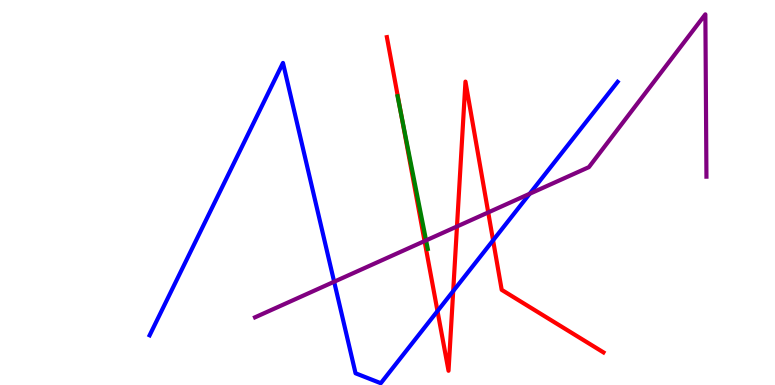[{'lines': ['blue', 'red'], 'intersections': [{'x': 5.65, 'y': 1.92}, {'x': 5.85, 'y': 2.44}, {'x': 6.36, 'y': 3.76}]}, {'lines': ['green', 'red'], 'intersections': [{'x': 5.17, 'y': 7.05}]}, {'lines': ['purple', 'red'], 'intersections': [{'x': 5.48, 'y': 3.74}, {'x': 5.9, 'y': 4.12}, {'x': 6.3, 'y': 4.48}]}, {'lines': ['blue', 'green'], 'intersections': []}, {'lines': ['blue', 'purple'], 'intersections': [{'x': 4.31, 'y': 2.68}, {'x': 6.83, 'y': 4.97}]}, {'lines': ['green', 'purple'], 'intersections': [{'x': 5.5, 'y': 3.76}]}]